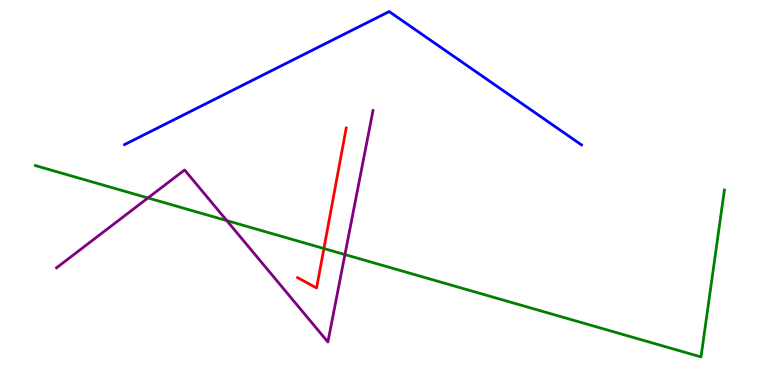[{'lines': ['blue', 'red'], 'intersections': []}, {'lines': ['green', 'red'], 'intersections': [{'x': 4.18, 'y': 3.54}]}, {'lines': ['purple', 'red'], 'intersections': []}, {'lines': ['blue', 'green'], 'intersections': []}, {'lines': ['blue', 'purple'], 'intersections': []}, {'lines': ['green', 'purple'], 'intersections': [{'x': 1.91, 'y': 4.86}, {'x': 2.93, 'y': 4.27}, {'x': 4.45, 'y': 3.39}]}]